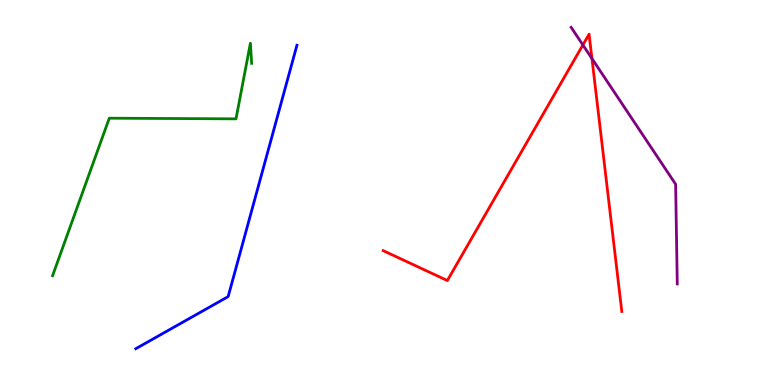[{'lines': ['blue', 'red'], 'intersections': []}, {'lines': ['green', 'red'], 'intersections': []}, {'lines': ['purple', 'red'], 'intersections': [{'x': 7.52, 'y': 8.83}, {'x': 7.64, 'y': 8.48}]}, {'lines': ['blue', 'green'], 'intersections': []}, {'lines': ['blue', 'purple'], 'intersections': []}, {'lines': ['green', 'purple'], 'intersections': []}]